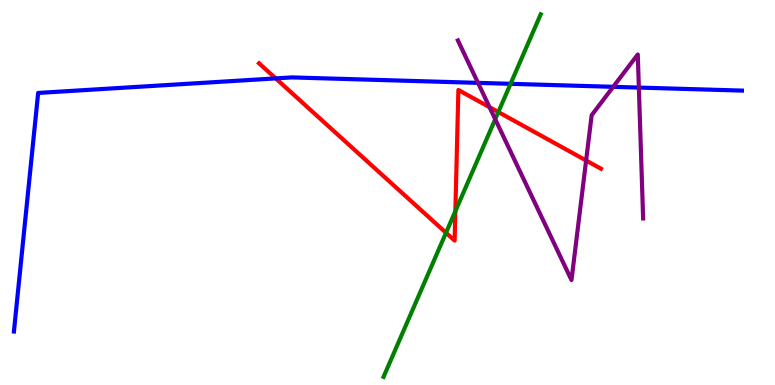[{'lines': ['blue', 'red'], 'intersections': [{'x': 3.56, 'y': 7.96}]}, {'lines': ['green', 'red'], 'intersections': [{'x': 5.76, 'y': 3.95}, {'x': 5.88, 'y': 4.51}, {'x': 6.43, 'y': 7.09}]}, {'lines': ['purple', 'red'], 'intersections': [{'x': 6.32, 'y': 7.22}, {'x': 7.56, 'y': 5.83}]}, {'lines': ['blue', 'green'], 'intersections': [{'x': 6.59, 'y': 7.82}]}, {'lines': ['blue', 'purple'], 'intersections': [{'x': 6.17, 'y': 7.85}, {'x': 7.91, 'y': 7.74}, {'x': 8.24, 'y': 7.73}]}, {'lines': ['green', 'purple'], 'intersections': [{'x': 6.39, 'y': 6.9}]}]